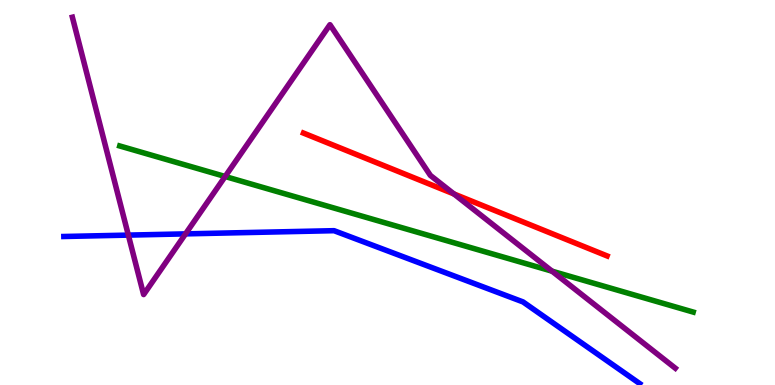[{'lines': ['blue', 'red'], 'intersections': []}, {'lines': ['green', 'red'], 'intersections': []}, {'lines': ['purple', 'red'], 'intersections': [{'x': 5.86, 'y': 4.96}]}, {'lines': ['blue', 'green'], 'intersections': []}, {'lines': ['blue', 'purple'], 'intersections': [{'x': 1.66, 'y': 3.89}, {'x': 2.39, 'y': 3.93}]}, {'lines': ['green', 'purple'], 'intersections': [{'x': 2.91, 'y': 5.42}, {'x': 7.12, 'y': 2.96}]}]